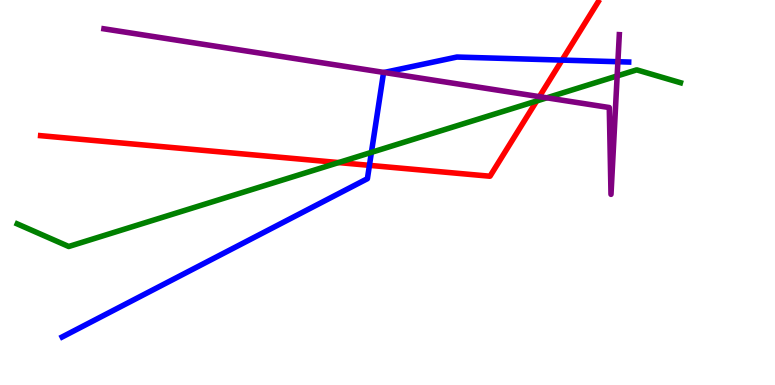[{'lines': ['blue', 'red'], 'intersections': [{'x': 4.77, 'y': 5.71}, {'x': 7.25, 'y': 8.44}]}, {'lines': ['green', 'red'], 'intersections': [{'x': 4.37, 'y': 5.78}, {'x': 6.92, 'y': 7.38}]}, {'lines': ['purple', 'red'], 'intersections': [{'x': 6.96, 'y': 7.49}]}, {'lines': ['blue', 'green'], 'intersections': [{'x': 4.79, 'y': 6.04}]}, {'lines': ['blue', 'purple'], 'intersections': [{'x': 4.96, 'y': 8.12}, {'x': 7.97, 'y': 8.4}]}, {'lines': ['green', 'purple'], 'intersections': [{'x': 7.06, 'y': 7.46}, {'x': 7.96, 'y': 8.03}]}]